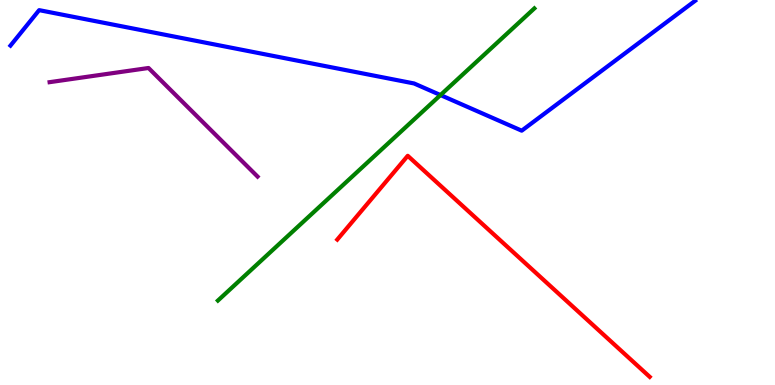[{'lines': ['blue', 'red'], 'intersections': []}, {'lines': ['green', 'red'], 'intersections': []}, {'lines': ['purple', 'red'], 'intersections': []}, {'lines': ['blue', 'green'], 'intersections': [{'x': 5.68, 'y': 7.53}]}, {'lines': ['blue', 'purple'], 'intersections': []}, {'lines': ['green', 'purple'], 'intersections': []}]